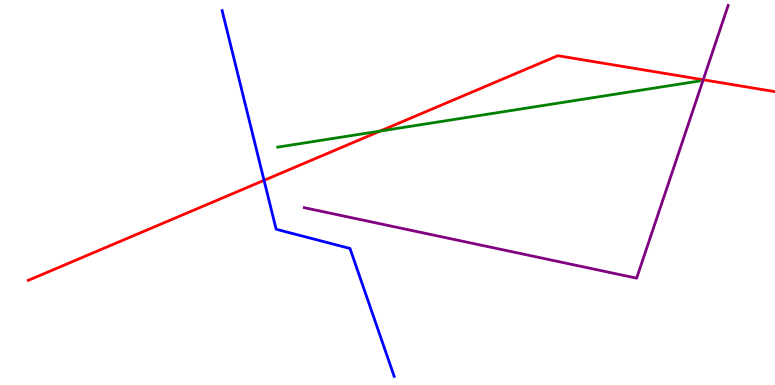[{'lines': ['blue', 'red'], 'intersections': [{'x': 3.41, 'y': 5.32}]}, {'lines': ['green', 'red'], 'intersections': [{'x': 4.91, 'y': 6.6}]}, {'lines': ['purple', 'red'], 'intersections': [{'x': 9.07, 'y': 7.93}]}, {'lines': ['blue', 'green'], 'intersections': []}, {'lines': ['blue', 'purple'], 'intersections': []}, {'lines': ['green', 'purple'], 'intersections': []}]